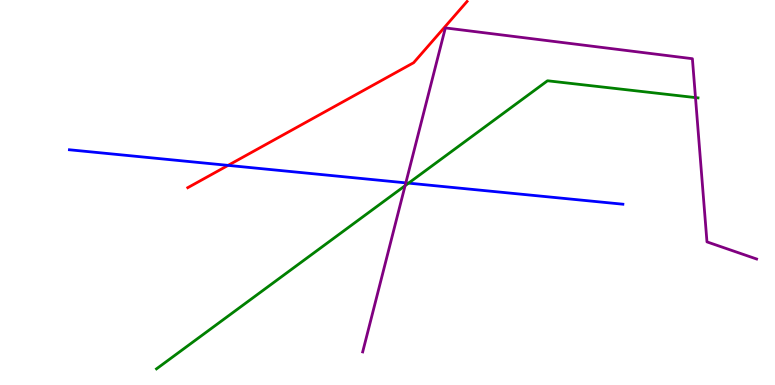[{'lines': ['blue', 'red'], 'intersections': [{'x': 2.94, 'y': 5.7}]}, {'lines': ['green', 'red'], 'intersections': []}, {'lines': ['purple', 'red'], 'intersections': []}, {'lines': ['blue', 'green'], 'intersections': [{'x': 5.27, 'y': 5.24}]}, {'lines': ['blue', 'purple'], 'intersections': [{'x': 5.24, 'y': 5.25}]}, {'lines': ['green', 'purple'], 'intersections': [{'x': 5.23, 'y': 5.18}, {'x': 8.97, 'y': 7.47}]}]